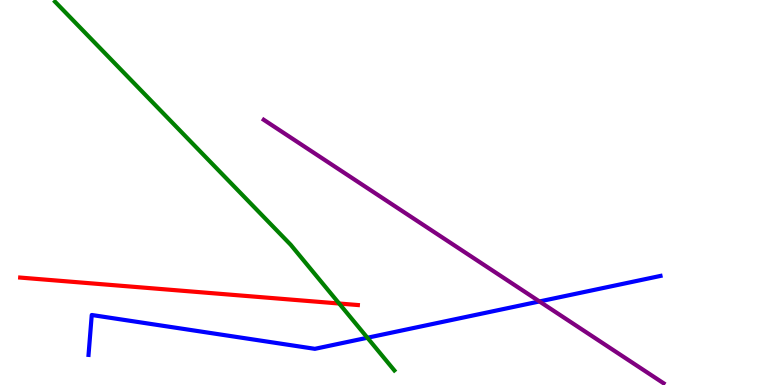[{'lines': ['blue', 'red'], 'intersections': []}, {'lines': ['green', 'red'], 'intersections': [{'x': 4.38, 'y': 2.12}]}, {'lines': ['purple', 'red'], 'intersections': []}, {'lines': ['blue', 'green'], 'intersections': [{'x': 4.74, 'y': 1.23}]}, {'lines': ['blue', 'purple'], 'intersections': [{'x': 6.96, 'y': 2.17}]}, {'lines': ['green', 'purple'], 'intersections': []}]